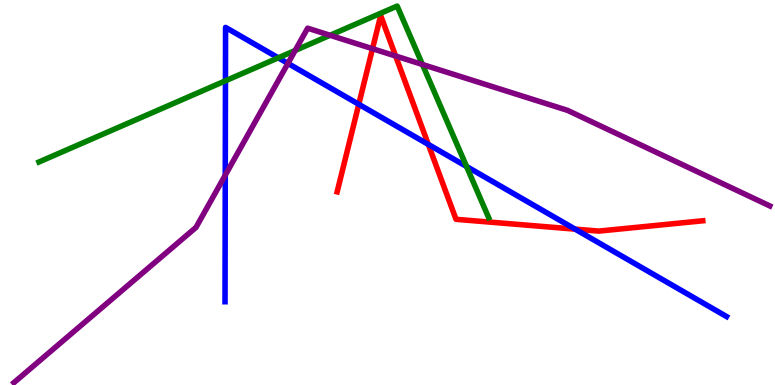[{'lines': ['blue', 'red'], 'intersections': [{'x': 4.63, 'y': 7.29}, {'x': 5.53, 'y': 6.25}, {'x': 7.42, 'y': 4.05}]}, {'lines': ['green', 'red'], 'intersections': []}, {'lines': ['purple', 'red'], 'intersections': [{'x': 4.81, 'y': 8.73}, {'x': 5.1, 'y': 8.55}]}, {'lines': ['blue', 'green'], 'intersections': [{'x': 2.91, 'y': 7.9}, {'x': 3.59, 'y': 8.5}, {'x': 6.02, 'y': 5.68}]}, {'lines': ['blue', 'purple'], 'intersections': [{'x': 2.91, 'y': 5.45}, {'x': 3.72, 'y': 8.35}]}, {'lines': ['green', 'purple'], 'intersections': [{'x': 3.81, 'y': 8.69}, {'x': 4.26, 'y': 9.08}, {'x': 5.45, 'y': 8.32}]}]